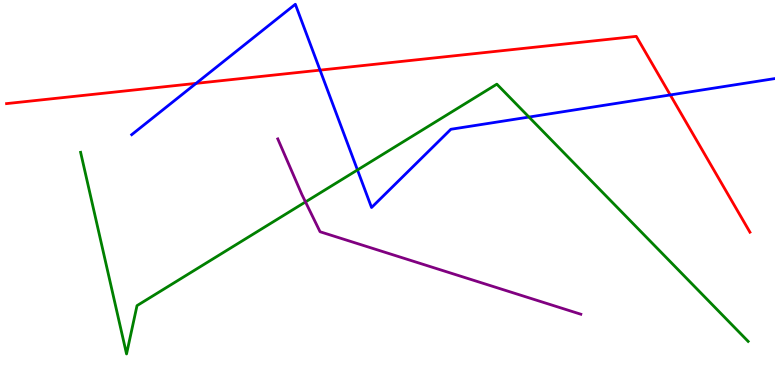[{'lines': ['blue', 'red'], 'intersections': [{'x': 2.53, 'y': 7.83}, {'x': 4.13, 'y': 8.18}, {'x': 8.65, 'y': 7.53}]}, {'lines': ['green', 'red'], 'intersections': []}, {'lines': ['purple', 'red'], 'intersections': []}, {'lines': ['blue', 'green'], 'intersections': [{'x': 4.61, 'y': 5.59}, {'x': 6.83, 'y': 6.96}]}, {'lines': ['blue', 'purple'], 'intersections': []}, {'lines': ['green', 'purple'], 'intersections': [{'x': 3.94, 'y': 4.75}]}]